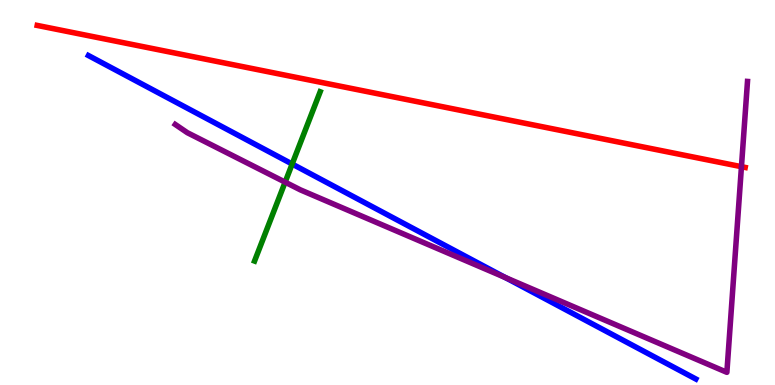[{'lines': ['blue', 'red'], 'intersections': []}, {'lines': ['green', 'red'], 'intersections': []}, {'lines': ['purple', 'red'], 'intersections': [{'x': 9.57, 'y': 5.67}]}, {'lines': ['blue', 'green'], 'intersections': [{'x': 3.77, 'y': 5.74}]}, {'lines': ['blue', 'purple'], 'intersections': [{'x': 6.52, 'y': 2.79}]}, {'lines': ['green', 'purple'], 'intersections': [{'x': 3.68, 'y': 5.27}]}]